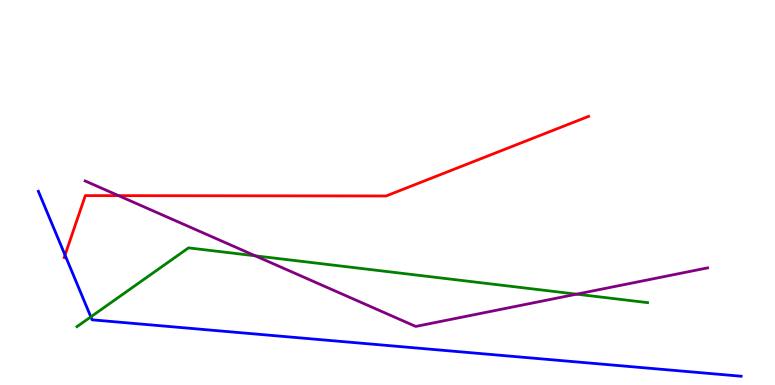[{'lines': ['blue', 'red'], 'intersections': [{'x': 0.839, 'y': 3.37}]}, {'lines': ['green', 'red'], 'intersections': []}, {'lines': ['purple', 'red'], 'intersections': [{'x': 1.53, 'y': 4.92}]}, {'lines': ['blue', 'green'], 'intersections': [{'x': 1.17, 'y': 1.77}]}, {'lines': ['blue', 'purple'], 'intersections': []}, {'lines': ['green', 'purple'], 'intersections': [{'x': 3.29, 'y': 3.36}, {'x': 7.44, 'y': 2.36}]}]